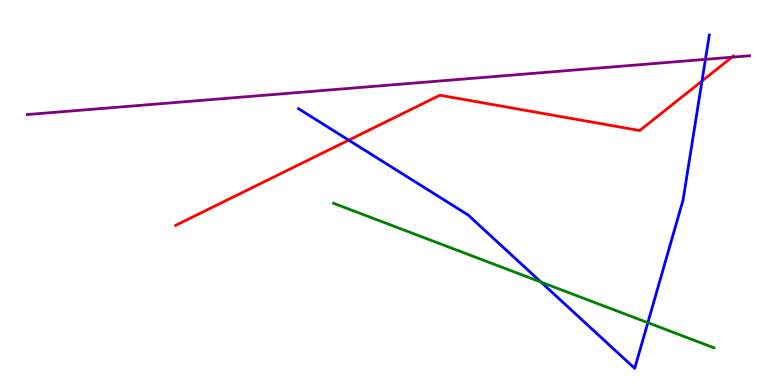[{'lines': ['blue', 'red'], 'intersections': [{'x': 4.5, 'y': 6.36}, {'x': 9.06, 'y': 7.9}]}, {'lines': ['green', 'red'], 'intersections': []}, {'lines': ['purple', 'red'], 'intersections': [{'x': 9.44, 'y': 8.51}]}, {'lines': ['blue', 'green'], 'intersections': [{'x': 6.98, 'y': 2.67}, {'x': 8.36, 'y': 1.62}]}, {'lines': ['blue', 'purple'], 'intersections': [{'x': 9.1, 'y': 8.46}]}, {'lines': ['green', 'purple'], 'intersections': []}]